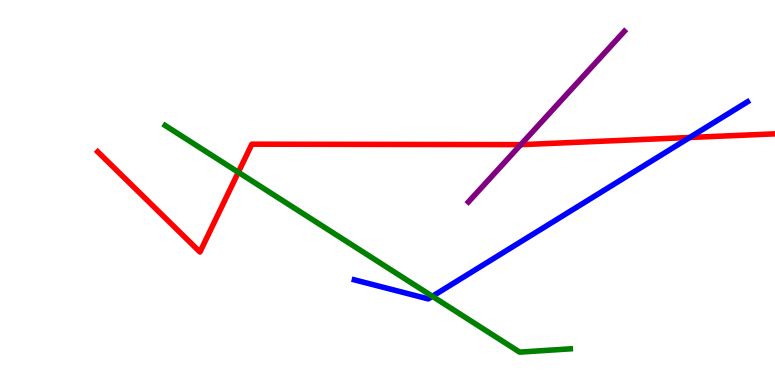[{'lines': ['blue', 'red'], 'intersections': [{'x': 8.9, 'y': 6.43}]}, {'lines': ['green', 'red'], 'intersections': [{'x': 3.08, 'y': 5.53}]}, {'lines': ['purple', 'red'], 'intersections': [{'x': 6.72, 'y': 6.24}]}, {'lines': ['blue', 'green'], 'intersections': [{'x': 5.58, 'y': 2.3}]}, {'lines': ['blue', 'purple'], 'intersections': []}, {'lines': ['green', 'purple'], 'intersections': []}]